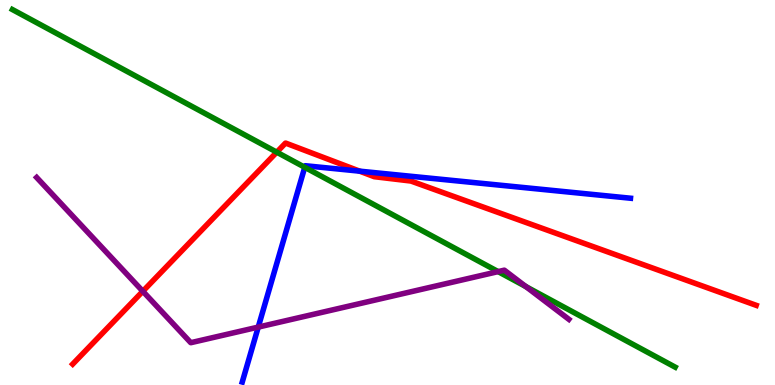[{'lines': ['blue', 'red'], 'intersections': [{'x': 4.64, 'y': 5.55}]}, {'lines': ['green', 'red'], 'intersections': [{'x': 3.57, 'y': 6.05}]}, {'lines': ['purple', 'red'], 'intersections': [{'x': 1.84, 'y': 2.43}]}, {'lines': ['blue', 'green'], 'intersections': [{'x': 3.93, 'y': 5.65}]}, {'lines': ['blue', 'purple'], 'intersections': [{'x': 3.33, 'y': 1.5}]}, {'lines': ['green', 'purple'], 'intersections': [{'x': 6.43, 'y': 2.95}, {'x': 6.79, 'y': 2.56}]}]